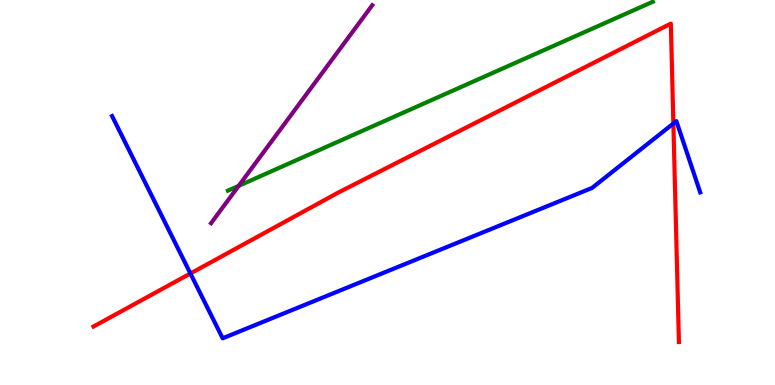[{'lines': ['blue', 'red'], 'intersections': [{'x': 2.46, 'y': 2.9}, {'x': 8.69, 'y': 6.79}]}, {'lines': ['green', 'red'], 'intersections': []}, {'lines': ['purple', 'red'], 'intersections': []}, {'lines': ['blue', 'green'], 'intersections': []}, {'lines': ['blue', 'purple'], 'intersections': []}, {'lines': ['green', 'purple'], 'intersections': [{'x': 3.08, 'y': 5.17}]}]